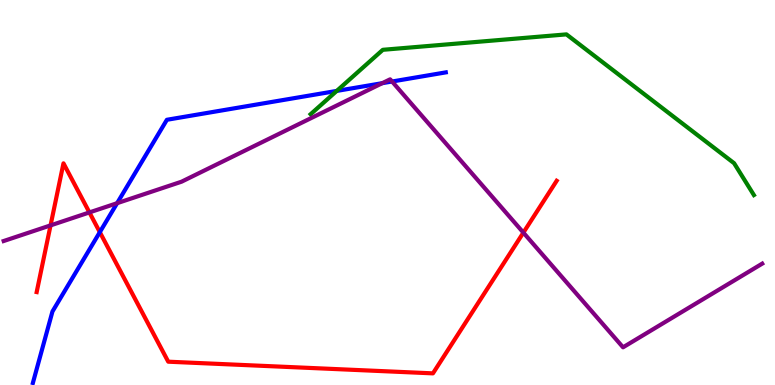[{'lines': ['blue', 'red'], 'intersections': [{'x': 1.29, 'y': 3.97}]}, {'lines': ['green', 'red'], 'intersections': []}, {'lines': ['purple', 'red'], 'intersections': [{'x': 0.652, 'y': 4.15}, {'x': 1.15, 'y': 4.48}, {'x': 6.75, 'y': 3.96}]}, {'lines': ['blue', 'green'], 'intersections': [{'x': 4.35, 'y': 7.64}]}, {'lines': ['blue', 'purple'], 'intersections': [{'x': 1.51, 'y': 4.72}, {'x': 4.93, 'y': 7.84}, {'x': 5.06, 'y': 7.88}]}, {'lines': ['green', 'purple'], 'intersections': []}]